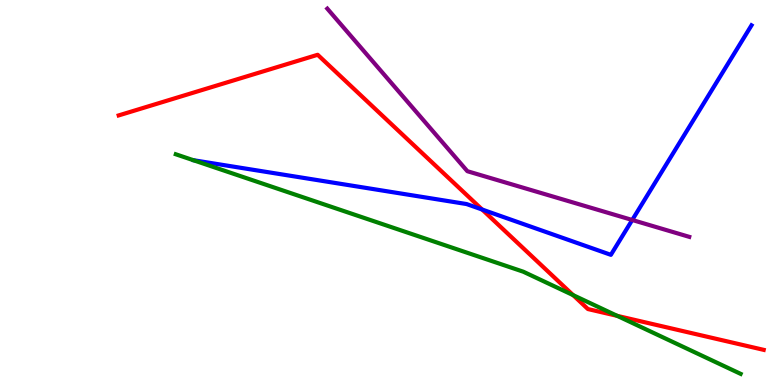[{'lines': ['blue', 'red'], 'intersections': [{'x': 6.22, 'y': 4.56}]}, {'lines': ['green', 'red'], 'intersections': [{'x': 7.4, 'y': 2.33}, {'x': 7.96, 'y': 1.8}]}, {'lines': ['purple', 'red'], 'intersections': []}, {'lines': ['blue', 'green'], 'intersections': []}, {'lines': ['blue', 'purple'], 'intersections': [{'x': 8.16, 'y': 4.29}]}, {'lines': ['green', 'purple'], 'intersections': []}]